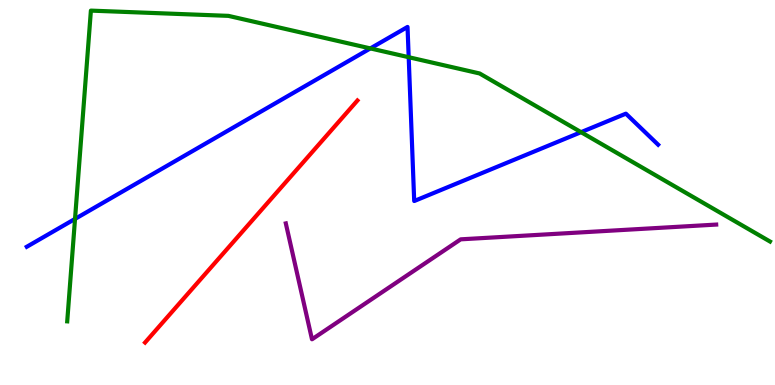[{'lines': ['blue', 'red'], 'intersections': []}, {'lines': ['green', 'red'], 'intersections': []}, {'lines': ['purple', 'red'], 'intersections': []}, {'lines': ['blue', 'green'], 'intersections': [{'x': 0.968, 'y': 4.31}, {'x': 4.78, 'y': 8.74}, {'x': 5.27, 'y': 8.51}, {'x': 7.5, 'y': 6.57}]}, {'lines': ['blue', 'purple'], 'intersections': []}, {'lines': ['green', 'purple'], 'intersections': []}]